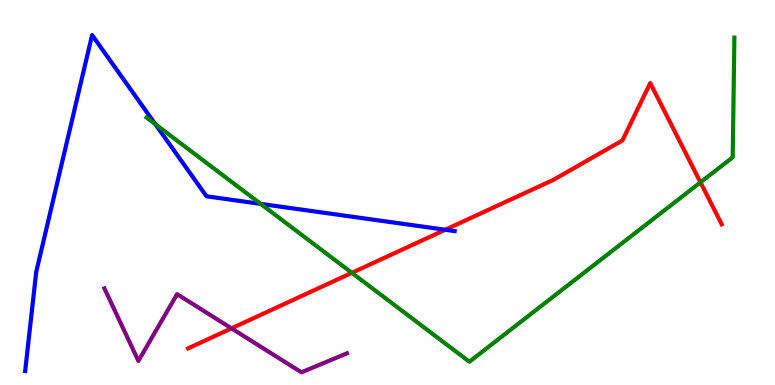[{'lines': ['blue', 'red'], 'intersections': [{'x': 5.75, 'y': 4.03}]}, {'lines': ['green', 'red'], 'intersections': [{'x': 4.54, 'y': 2.91}, {'x': 9.04, 'y': 5.26}]}, {'lines': ['purple', 'red'], 'intersections': [{'x': 2.99, 'y': 1.47}]}, {'lines': ['blue', 'green'], 'intersections': [{'x': 2.0, 'y': 6.78}, {'x': 3.36, 'y': 4.7}]}, {'lines': ['blue', 'purple'], 'intersections': []}, {'lines': ['green', 'purple'], 'intersections': []}]